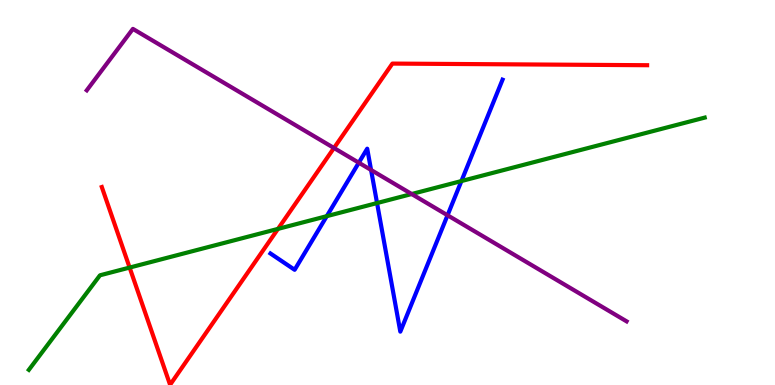[{'lines': ['blue', 'red'], 'intersections': []}, {'lines': ['green', 'red'], 'intersections': [{'x': 1.67, 'y': 3.05}, {'x': 3.59, 'y': 4.05}]}, {'lines': ['purple', 'red'], 'intersections': [{'x': 4.31, 'y': 6.16}]}, {'lines': ['blue', 'green'], 'intersections': [{'x': 4.22, 'y': 4.39}, {'x': 4.87, 'y': 4.73}, {'x': 5.95, 'y': 5.3}]}, {'lines': ['blue', 'purple'], 'intersections': [{'x': 4.63, 'y': 5.77}, {'x': 4.79, 'y': 5.59}, {'x': 5.77, 'y': 4.41}]}, {'lines': ['green', 'purple'], 'intersections': [{'x': 5.31, 'y': 4.96}]}]